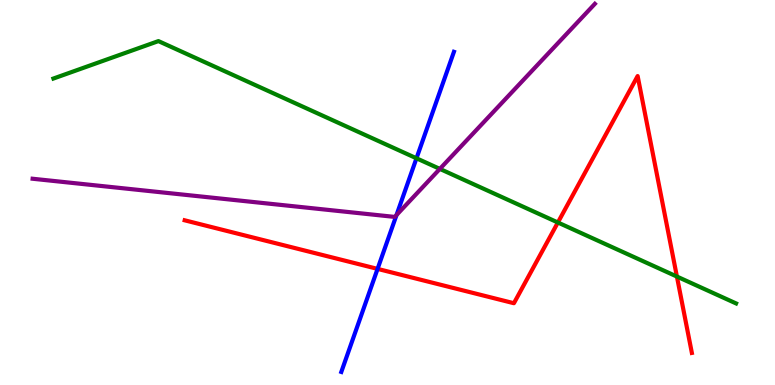[{'lines': ['blue', 'red'], 'intersections': [{'x': 4.87, 'y': 3.02}]}, {'lines': ['green', 'red'], 'intersections': [{'x': 7.2, 'y': 4.22}, {'x': 8.73, 'y': 2.82}]}, {'lines': ['purple', 'red'], 'intersections': []}, {'lines': ['blue', 'green'], 'intersections': [{'x': 5.37, 'y': 5.89}]}, {'lines': ['blue', 'purple'], 'intersections': [{'x': 5.12, 'y': 4.41}]}, {'lines': ['green', 'purple'], 'intersections': [{'x': 5.68, 'y': 5.61}]}]